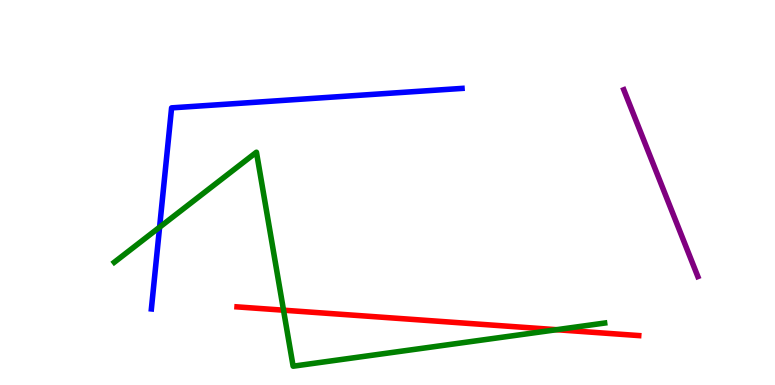[{'lines': ['blue', 'red'], 'intersections': []}, {'lines': ['green', 'red'], 'intersections': [{'x': 3.66, 'y': 1.94}, {'x': 7.18, 'y': 1.44}]}, {'lines': ['purple', 'red'], 'intersections': []}, {'lines': ['blue', 'green'], 'intersections': [{'x': 2.06, 'y': 4.1}]}, {'lines': ['blue', 'purple'], 'intersections': []}, {'lines': ['green', 'purple'], 'intersections': []}]